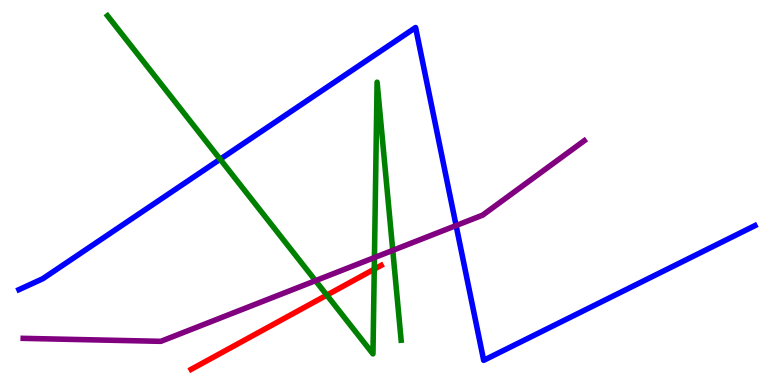[{'lines': ['blue', 'red'], 'intersections': []}, {'lines': ['green', 'red'], 'intersections': [{'x': 4.22, 'y': 2.33}, {'x': 4.83, 'y': 3.01}]}, {'lines': ['purple', 'red'], 'intersections': []}, {'lines': ['blue', 'green'], 'intersections': [{'x': 2.84, 'y': 5.86}]}, {'lines': ['blue', 'purple'], 'intersections': [{'x': 5.89, 'y': 4.14}]}, {'lines': ['green', 'purple'], 'intersections': [{'x': 4.07, 'y': 2.71}, {'x': 4.83, 'y': 3.31}, {'x': 5.07, 'y': 3.5}]}]